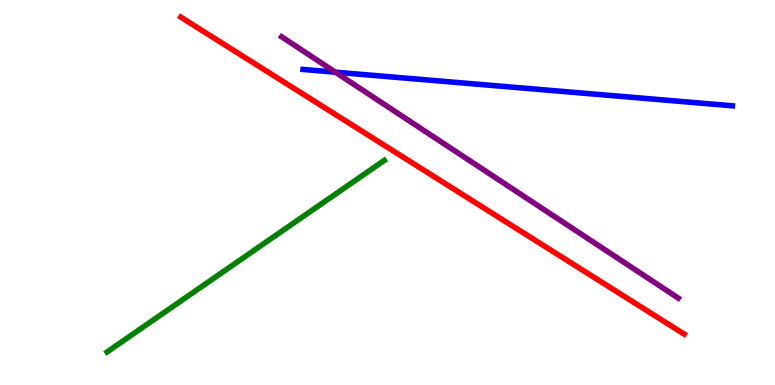[{'lines': ['blue', 'red'], 'intersections': []}, {'lines': ['green', 'red'], 'intersections': []}, {'lines': ['purple', 'red'], 'intersections': []}, {'lines': ['blue', 'green'], 'intersections': []}, {'lines': ['blue', 'purple'], 'intersections': [{'x': 4.33, 'y': 8.13}]}, {'lines': ['green', 'purple'], 'intersections': []}]